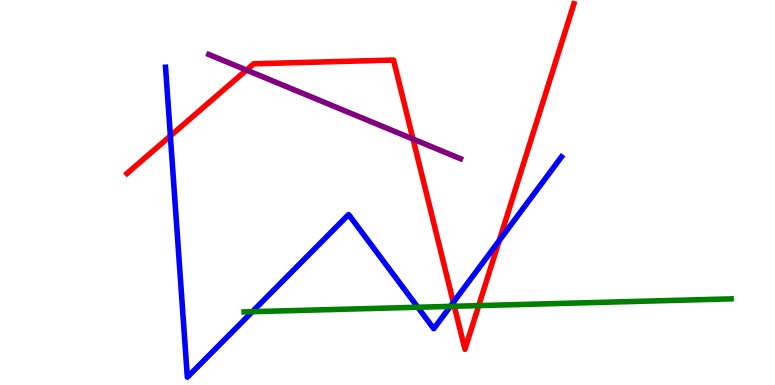[{'lines': ['blue', 'red'], 'intersections': [{'x': 2.2, 'y': 6.47}, {'x': 5.85, 'y': 2.15}, {'x': 6.44, 'y': 3.75}]}, {'lines': ['green', 'red'], 'intersections': [{'x': 5.86, 'y': 2.04}, {'x': 6.18, 'y': 2.06}]}, {'lines': ['purple', 'red'], 'intersections': [{'x': 3.18, 'y': 8.18}, {'x': 5.33, 'y': 6.39}]}, {'lines': ['blue', 'green'], 'intersections': [{'x': 3.26, 'y': 1.9}, {'x': 5.39, 'y': 2.02}, {'x': 5.81, 'y': 2.04}]}, {'lines': ['blue', 'purple'], 'intersections': []}, {'lines': ['green', 'purple'], 'intersections': []}]